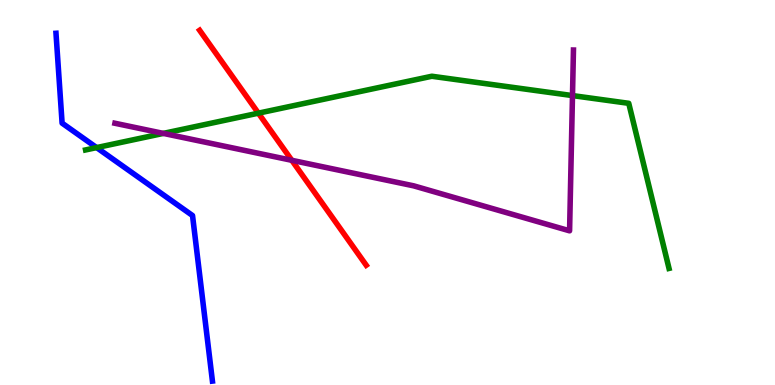[{'lines': ['blue', 'red'], 'intersections': []}, {'lines': ['green', 'red'], 'intersections': [{'x': 3.33, 'y': 7.06}]}, {'lines': ['purple', 'red'], 'intersections': [{'x': 3.77, 'y': 5.84}]}, {'lines': ['blue', 'green'], 'intersections': [{'x': 1.25, 'y': 6.17}]}, {'lines': ['blue', 'purple'], 'intersections': []}, {'lines': ['green', 'purple'], 'intersections': [{'x': 2.11, 'y': 6.54}, {'x': 7.39, 'y': 7.52}]}]